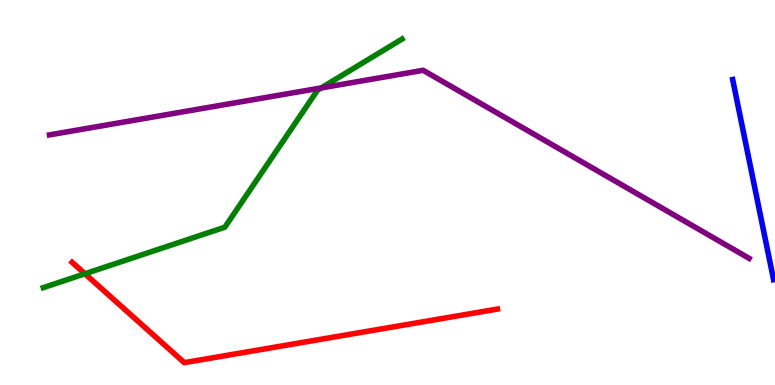[{'lines': ['blue', 'red'], 'intersections': []}, {'lines': ['green', 'red'], 'intersections': [{'x': 1.1, 'y': 2.89}]}, {'lines': ['purple', 'red'], 'intersections': []}, {'lines': ['blue', 'green'], 'intersections': []}, {'lines': ['blue', 'purple'], 'intersections': []}, {'lines': ['green', 'purple'], 'intersections': [{'x': 4.15, 'y': 7.72}]}]